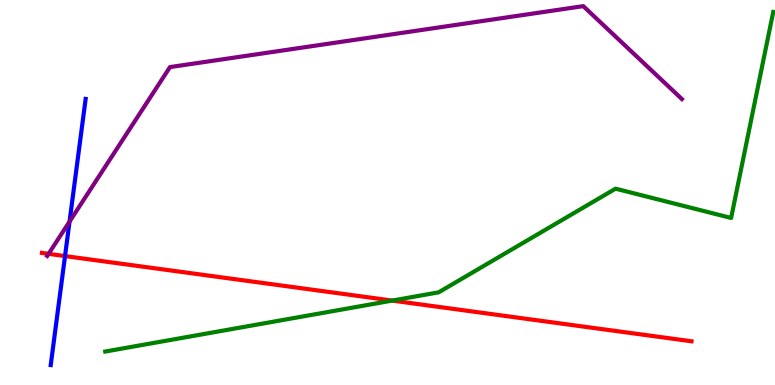[{'lines': ['blue', 'red'], 'intersections': [{'x': 0.839, 'y': 3.35}]}, {'lines': ['green', 'red'], 'intersections': [{'x': 5.06, 'y': 2.19}]}, {'lines': ['purple', 'red'], 'intersections': [{'x': 0.627, 'y': 3.41}]}, {'lines': ['blue', 'green'], 'intersections': []}, {'lines': ['blue', 'purple'], 'intersections': [{'x': 0.897, 'y': 4.24}]}, {'lines': ['green', 'purple'], 'intersections': []}]